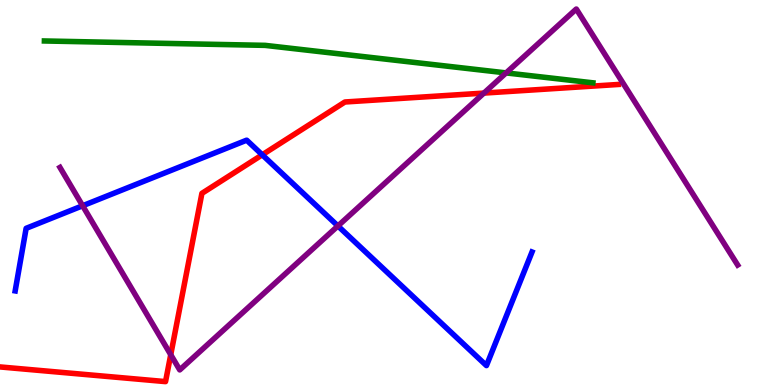[{'lines': ['blue', 'red'], 'intersections': [{'x': 3.38, 'y': 5.98}]}, {'lines': ['green', 'red'], 'intersections': []}, {'lines': ['purple', 'red'], 'intersections': [{'x': 2.2, 'y': 0.787}, {'x': 6.24, 'y': 7.58}]}, {'lines': ['blue', 'green'], 'intersections': []}, {'lines': ['blue', 'purple'], 'intersections': [{'x': 1.07, 'y': 4.66}, {'x': 4.36, 'y': 4.13}]}, {'lines': ['green', 'purple'], 'intersections': [{'x': 6.53, 'y': 8.11}]}]